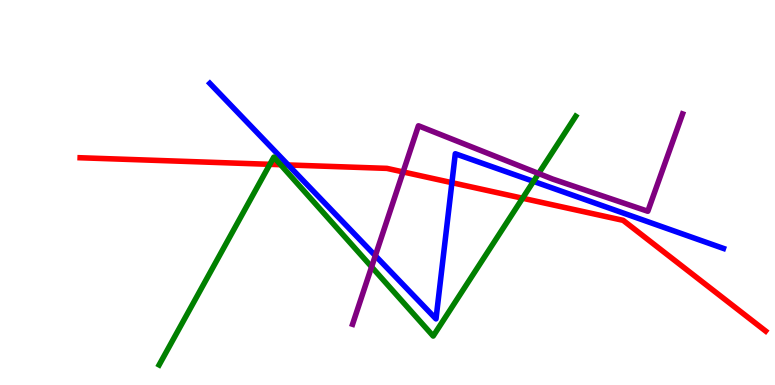[{'lines': ['blue', 'red'], 'intersections': [{'x': 3.72, 'y': 5.72}, {'x': 5.83, 'y': 5.25}]}, {'lines': ['green', 'red'], 'intersections': [{'x': 3.48, 'y': 5.73}, {'x': 3.62, 'y': 5.72}, {'x': 6.74, 'y': 4.85}]}, {'lines': ['purple', 'red'], 'intersections': [{'x': 5.2, 'y': 5.53}]}, {'lines': ['blue', 'green'], 'intersections': [{'x': 6.88, 'y': 5.29}]}, {'lines': ['blue', 'purple'], 'intersections': [{'x': 4.84, 'y': 3.36}]}, {'lines': ['green', 'purple'], 'intersections': [{'x': 4.79, 'y': 3.07}, {'x': 6.95, 'y': 5.49}]}]